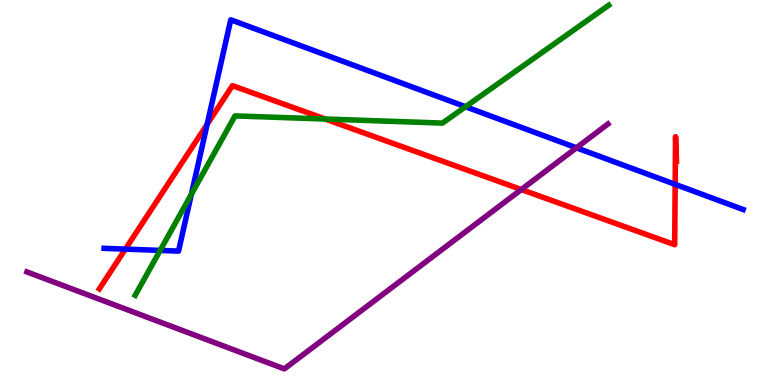[{'lines': ['blue', 'red'], 'intersections': [{'x': 1.62, 'y': 3.53}, {'x': 2.67, 'y': 6.77}, {'x': 8.71, 'y': 5.21}]}, {'lines': ['green', 'red'], 'intersections': [{'x': 4.2, 'y': 6.91}]}, {'lines': ['purple', 'red'], 'intersections': [{'x': 6.73, 'y': 5.08}]}, {'lines': ['blue', 'green'], 'intersections': [{'x': 2.07, 'y': 3.5}, {'x': 2.47, 'y': 4.95}, {'x': 6.01, 'y': 7.23}]}, {'lines': ['blue', 'purple'], 'intersections': [{'x': 7.44, 'y': 6.16}]}, {'lines': ['green', 'purple'], 'intersections': []}]